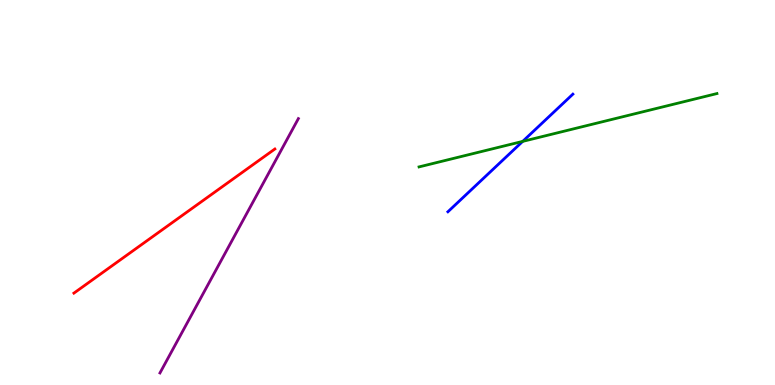[{'lines': ['blue', 'red'], 'intersections': []}, {'lines': ['green', 'red'], 'intersections': []}, {'lines': ['purple', 'red'], 'intersections': []}, {'lines': ['blue', 'green'], 'intersections': [{'x': 6.74, 'y': 6.33}]}, {'lines': ['blue', 'purple'], 'intersections': []}, {'lines': ['green', 'purple'], 'intersections': []}]